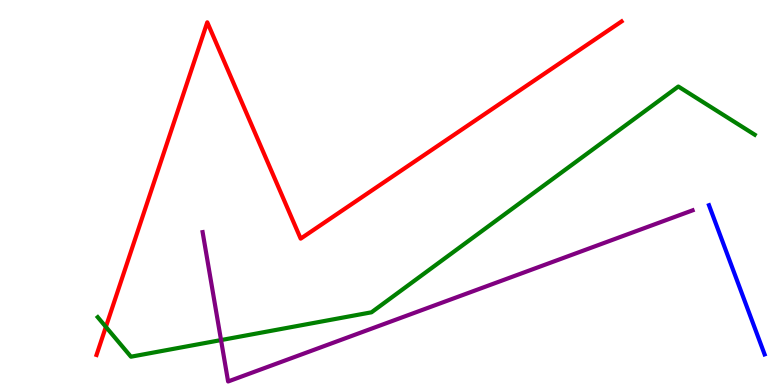[{'lines': ['blue', 'red'], 'intersections': []}, {'lines': ['green', 'red'], 'intersections': [{'x': 1.37, 'y': 1.51}]}, {'lines': ['purple', 'red'], 'intersections': []}, {'lines': ['blue', 'green'], 'intersections': []}, {'lines': ['blue', 'purple'], 'intersections': []}, {'lines': ['green', 'purple'], 'intersections': [{'x': 2.85, 'y': 1.17}]}]